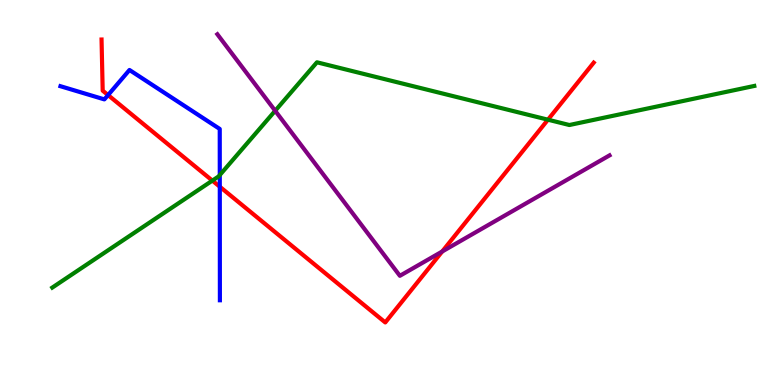[{'lines': ['blue', 'red'], 'intersections': [{'x': 1.39, 'y': 7.53}, {'x': 2.84, 'y': 5.15}]}, {'lines': ['green', 'red'], 'intersections': [{'x': 2.74, 'y': 5.31}, {'x': 7.07, 'y': 6.89}]}, {'lines': ['purple', 'red'], 'intersections': [{'x': 5.71, 'y': 3.47}]}, {'lines': ['blue', 'green'], 'intersections': [{'x': 2.84, 'y': 5.45}]}, {'lines': ['blue', 'purple'], 'intersections': []}, {'lines': ['green', 'purple'], 'intersections': [{'x': 3.55, 'y': 7.12}]}]